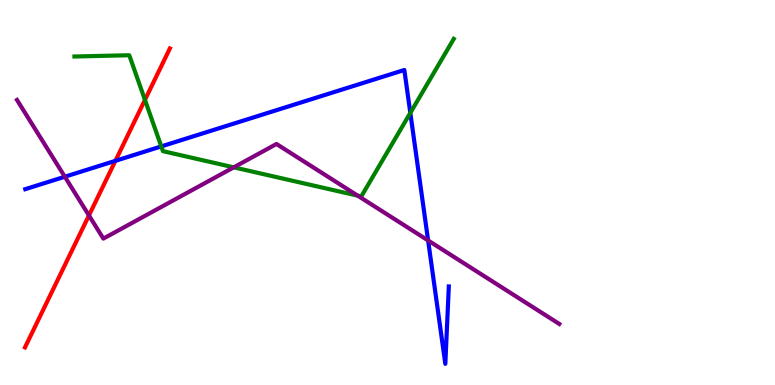[{'lines': ['blue', 'red'], 'intersections': [{'x': 1.49, 'y': 5.82}]}, {'lines': ['green', 'red'], 'intersections': [{'x': 1.87, 'y': 7.41}]}, {'lines': ['purple', 'red'], 'intersections': [{'x': 1.15, 'y': 4.4}]}, {'lines': ['blue', 'green'], 'intersections': [{'x': 2.08, 'y': 6.2}, {'x': 5.29, 'y': 7.07}]}, {'lines': ['blue', 'purple'], 'intersections': [{'x': 0.837, 'y': 5.41}, {'x': 5.52, 'y': 3.75}]}, {'lines': ['green', 'purple'], 'intersections': [{'x': 3.02, 'y': 5.65}, {'x': 4.62, 'y': 4.92}]}]